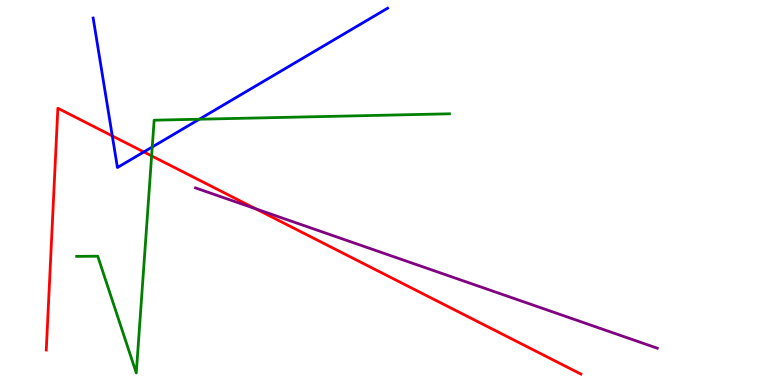[{'lines': ['blue', 'red'], 'intersections': [{'x': 1.45, 'y': 6.47}, {'x': 1.86, 'y': 6.05}]}, {'lines': ['green', 'red'], 'intersections': [{'x': 1.96, 'y': 5.95}]}, {'lines': ['purple', 'red'], 'intersections': [{'x': 3.3, 'y': 4.58}]}, {'lines': ['blue', 'green'], 'intersections': [{'x': 1.96, 'y': 6.18}, {'x': 2.57, 'y': 6.9}]}, {'lines': ['blue', 'purple'], 'intersections': []}, {'lines': ['green', 'purple'], 'intersections': []}]